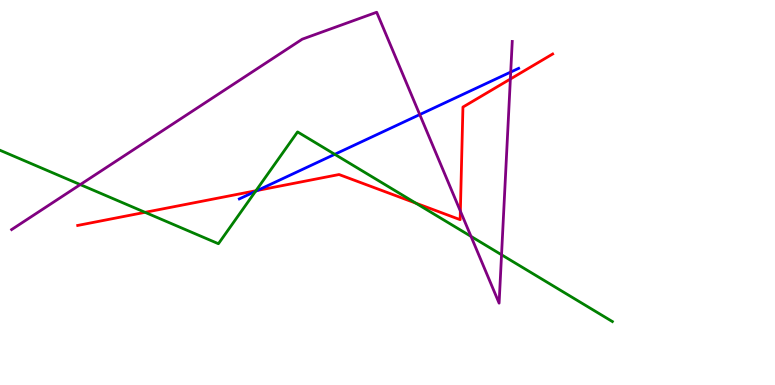[{'lines': ['blue', 'red'], 'intersections': [{'x': 3.32, 'y': 5.05}]}, {'lines': ['green', 'red'], 'intersections': [{'x': 1.87, 'y': 4.49}, {'x': 3.3, 'y': 5.05}, {'x': 5.37, 'y': 4.72}]}, {'lines': ['purple', 'red'], 'intersections': [{'x': 5.94, 'y': 4.52}, {'x': 6.59, 'y': 7.95}]}, {'lines': ['blue', 'green'], 'intersections': [{'x': 3.3, 'y': 5.03}, {'x': 4.32, 'y': 5.99}]}, {'lines': ['blue', 'purple'], 'intersections': [{'x': 5.42, 'y': 7.02}, {'x': 6.59, 'y': 8.13}]}, {'lines': ['green', 'purple'], 'intersections': [{'x': 1.04, 'y': 5.21}, {'x': 6.08, 'y': 3.86}, {'x': 6.47, 'y': 3.38}]}]